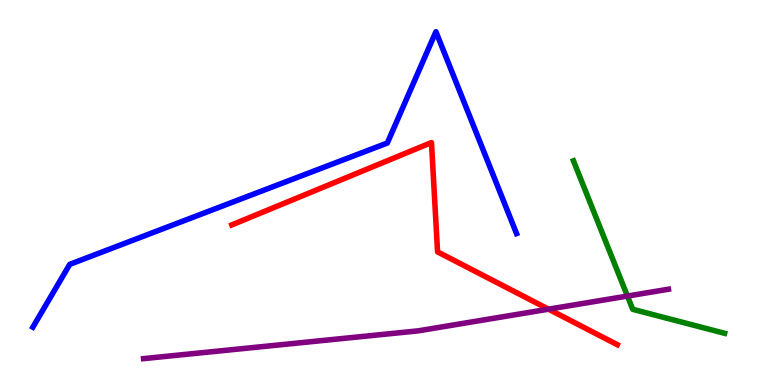[{'lines': ['blue', 'red'], 'intersections': []}, {'lines': ['green', 'red'], 'intersections': []}, {'lines': ['purple', 'red'], 'intersections': [{'x': 7.08, 'y': 1.97}]}, {'lines': ['blue', 'green'], 'intersections': []}, {'lines': ['blue', 'purple'], 'intersections': []}, {'lines': ['green', 'purple'], 'intersections': [{'x': 8.1, 'y': 2.31}]}]